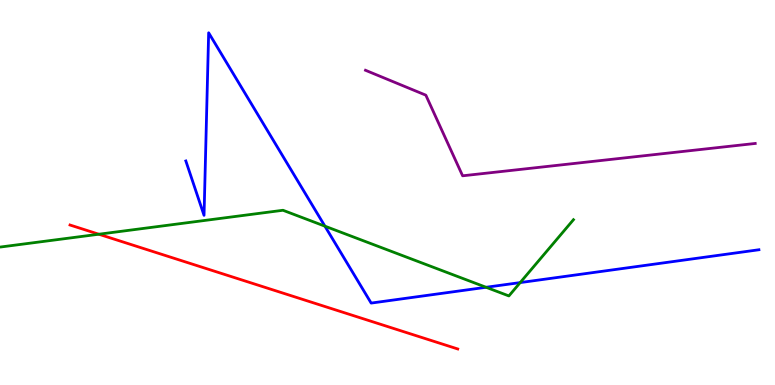[{'lines': ['blue', 'red'], 'intersections': []}, {'lines': ['green', 'red'], 'intersections': [{'x': 1.28, 'y': 3.92}]}, {'lines': ['purple', 'red'], 'intersections': []}, {'lines': ['blue', 'green'], 'intersections': [{'x': 4.19, 'y': 4.13}, {'x': 6.27, 'y': 2.54}, {'x': 6.71, 'y': 2.66}]}, {'lines': ['blue', 'purple'], 'intersections': []}, {'lines': ['green', 'purple'], 'intersections': []}]